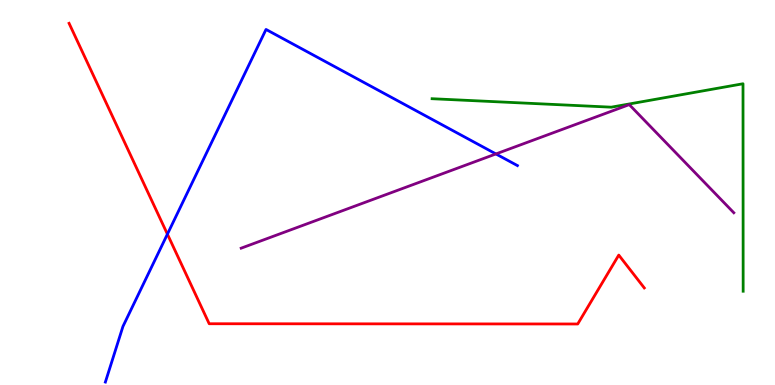[{'lines': ['blue', 'red'], 'intersections': [{'x': 2.16, 'y': 3.92}]}, {'lines': ['green', 'red'], 'intersections': []}, {'lines': ['purple', 'red'], 'intersections': []}, {'lines': ['blue', 'green'], 'intersections': []}, {'lines': ['blue', 'purple'], 'intersections': [{'x': 6.4, 'y': 6.0}]}, {'lines': ['green', 'purple'], 'intersections': []}]